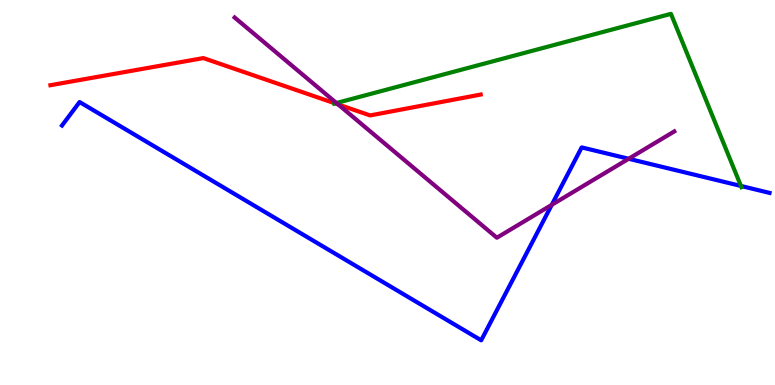[{'lines': ['blue', 'red'], 'intersections': []}, {'lines': ['green', 'red'], 'intersections': [{'x': 4.32, 'y': 7.31}]}, {'lines': ['purple', 'red'], 'intersections': [{'x': 4.36, 'y': 7.29}]}, {'lines': ['blue', 'green'], 'intersections': [{'x': 9.56, 'y': 5.17}]}, {'lines': ['blue', 'purple'], 'intersections': [{'x': 7.12, 'y': 4.68}, {'x': 8.11, 'y': 5.88}]}, {'lines': ['green', 'purple'], 'intersections': [{'x': 4.34, 'y': 7.32}]}]